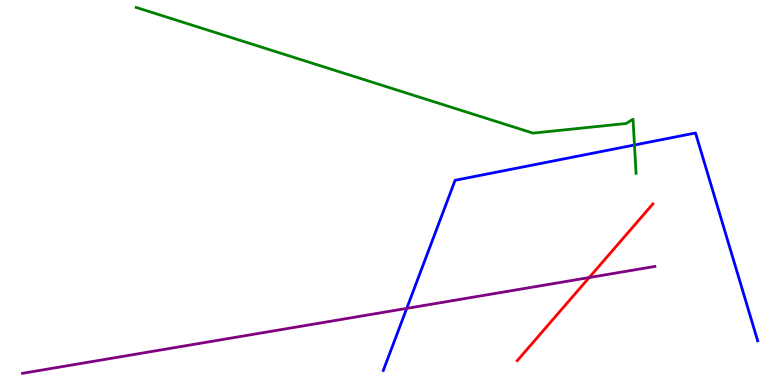[{'lines': ['blue', 'red'], 'intersections': []}, {'lines': ['green', 'red'], 'intersections': []}, {'lines': ['purple', 'red'], 'intersections': [{'x': 7.6, 'y': 2.79}]}, {'lines': ['blue', 'green'], 'intersections': [{'x': 8.19, 'y': 6.23}]}, {'lines': ['blue', 'purple'], 'intersections': [{'x': 5.25, 'y': 1.99}]}, {'lines': ['green', 'purple'], 'intersections': []}]